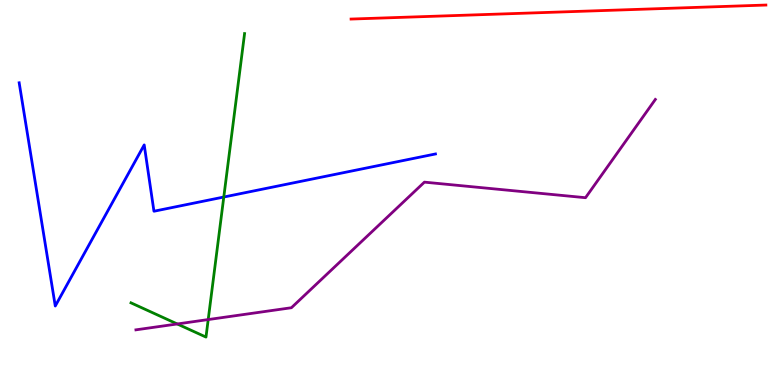[{'lines': ['blue', 'red'], 'intersections': []}, {'lines': ['green', 'red'], 'intersections': []}, {'lines': ['purple', 'red'], 'intersections': []}, {'lines': ['blue', 'green'], 'intersections': [{'x': 2.89, 'y': 4.88}]}, {'lines': ['blue', 'purple'], 'intersections': []}, {'lines': ['green', 'purple'], 'intersections': [{'x': 2.29, 'y': 1.59}, {'x': 2.69, 'y': 1.7}]}]